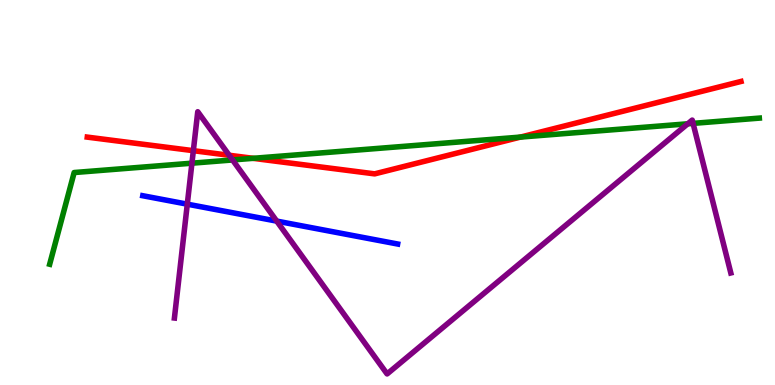[{'lines': ['blue', 'red'], 'intersections': []}, {'lines': ['green', 'red'], 'intersections': [{'x': 3.27, 'y': 5.89}, {'x': 6.72, 'y': 6.44}]}, {'lines': ['purple', 'red'], 'intersections': [{'x': 2.49, 'y': 6.09}, {'x': 2.96, 'y': 5.97}]}, {'lines': ['blue', 'green'], 'intersections': []}, {'lines': ['blue', 'purple'], 'intersections': [{'x': 2.42, 'y': 4.7}, {'x': 3.57, 'y': 4.26}]}, {'lines': ['green', 'purple'], 'intersections': [{'x': 2.48, 'y': 5.76}, {'x': 3.0, 'y': 5.85}, {'x': 8.87, 'y': 6.78}, {'x': 8.94, 'y': 6.8}]}]